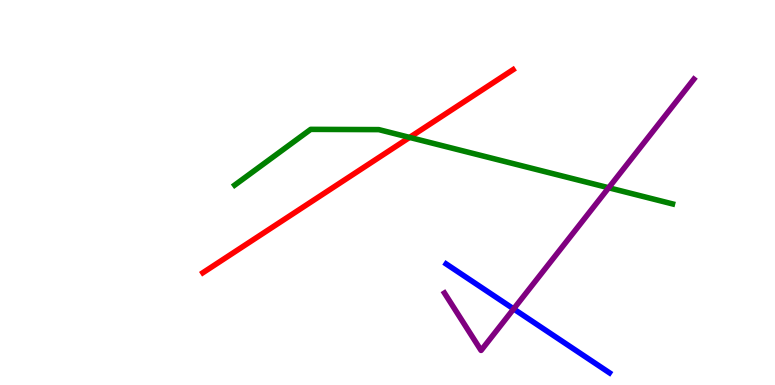[{'lines': ['blue', 'red'], 'intersections': []}, {'lines': ['green', 'red'], 'intersections': [{'x': 5.29, 'y': 6.43}]}, {'lines': ['purple', 'red'], 'intersections': []}, {'lines': ['blue', 'green'], 'intersections': []}, {'lines': ['blue', 'purple'], 'intersections': [{'x': 6.63, 'y': 1.98}]}, {'lines': ['green', 'purple'], 'intersections': [{'x': 7.85, 'y': 5.12}]}]